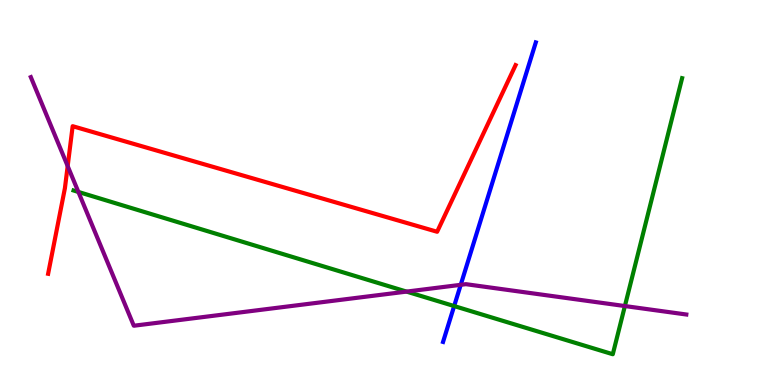[{'lines': ['blue', 'red'], 'intersections': []}, {'lines': ['green', 'red'], 'intersections': []}, {'lines': ['purple', 'red'], 'intersections': [{'x': 0.873, 'y': 5.69}]}, {'lines': ['blue', 'green'], 'intersections': [{'x': 5.86, 'y': 2.05}]}, {'lines': ['blue', 'purple'], 'intersections': [{'x': 5.94, 'y': 2.6}]}, {'lines': ['green', 'purple'], 'intersections': [{'x': 1.01, 'y': 5.01}, {'x': 5.25, 'y': 2.43}, {'x': 8.06, 'y': 2.05}]}]